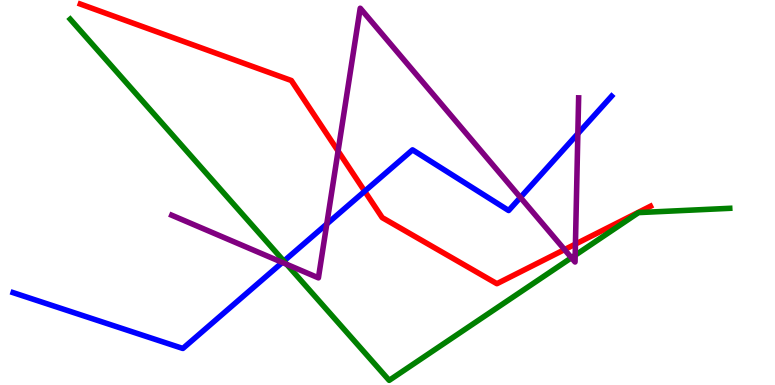[{'lines': ['blue', 'red'], 'intersections': [{'x': 4.71, 'y': 5.03}]}, {'lines': ['green', 'red'], 'intersections': []}, {'lines': ['purple', 'red'], 'intersections': [{'x': 4.36, 'y': 6.08}, {'x': 7.28, 'y': 3.52}, {'x': 7.42, 'y': 3.66}]}, {'lines': ['blue', 'green'], 'intersections': [{'x': 3.66, 'y': 3.22}]}, {'lines': ['blue', 'purple'], 'intersections': [{'x': 3.64, 'y': 3.18}, {'x': 4.22, 'y': 4.18}, {'x': 6.71, 'y': 4.87}, {'x': 7.46, 'y': 6.53}]}, {'lines': ['green', 'purple'], 'intersections': [{'x': 3.7, 'y': 3.13}, {'x': 7.37, 'y': 3.31}, {'x': 7.42, 'y': 3.37}]}]